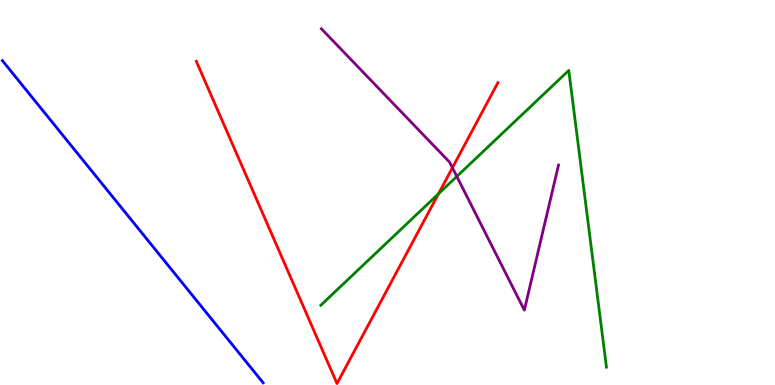[{'lines': ['blue', 'red'], 'intersections': []}, {'lines': ['green', 'red'], 'intersections': [{'x': 5.66, 'y': 4.97}]}, {'lines': ['purple', 'red'], 'intersections': [{'x': 5.84, 'y': 5.64}]}, {'lines': ['blue', 'green'], 'intersections': []}, {'lines': ['blue', 'purple'], 'intersections': []}, {'lines': ['green', 'purple'], 'intersections': [{'x': 5.89, 'y': 5.42}]}]